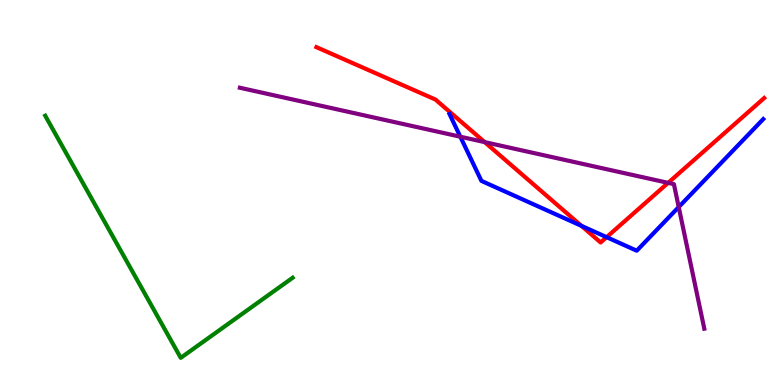[{'lines': ['blue', 'red'], 'intersections': [{'x': 7.5, 'y': 4.13}, {'x': 7.83, 'y': 3.84}]}, {'lines': ['green', 'red'], 'intersections': []}, {'lines': ['purple', 'red'], 'intersections': [{'x': 6.25, 'y': 6.31}, {'x': 8.62, 'y': 5.25}]}, {'lines': ['blue', 'green'], 'intersections': []}, {'lines': ['blue', 'purple'], 'intersections': [{'x': 5.94, 'y': 6.45}, {'x': 8.76, 'y': 4.62}]}, {'lines': ['green', 'purple'], 'intersections': []}]